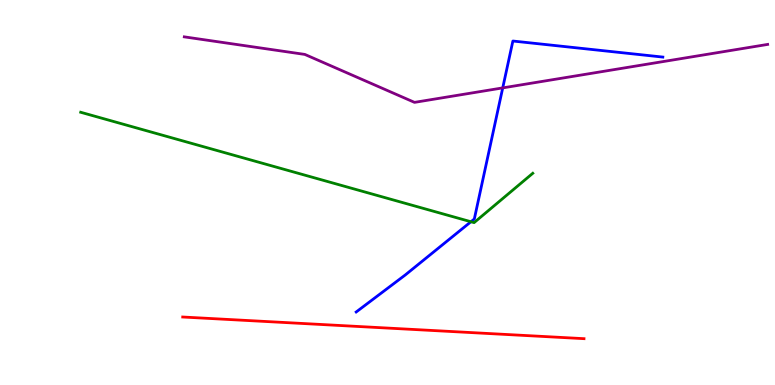[{'lines': ['blue', 'red'], 'intersections': []}, {'lines': ['green', 'red'], 'intersections': []}, {'lines': ['purple', 'red'], 'intersections': []}, {'lines': ['blue', 'green'], 'intersections': [{'x': 6.08, 'y': 4.24}]}, {'lines': ['blue', 'purple'], 'intersections': [{'x': 6.49, 'y': 7.72}]}, {'lines': ['green', 'purple'], 'intersections': []}]